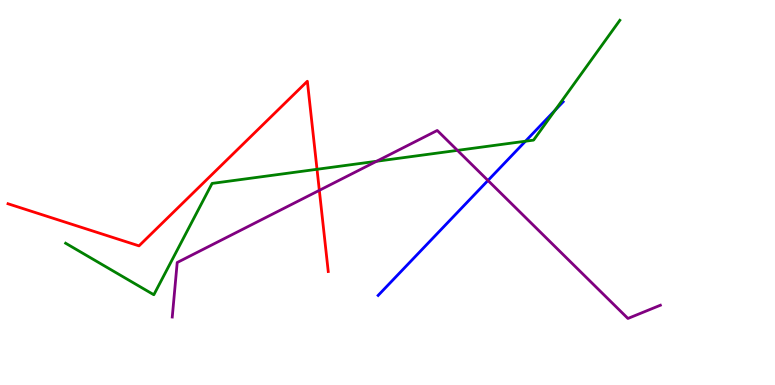[{'lines': ['blue', 'red'], 'intersections': []}, {'lines': ['green', 'red'], 'intersections': [{'x': 4.09, 'y': 5.6}]}, {'lines': ['purple', 'red'], 'intersections': [{'x': 4.12, 'y': 5.06}]}, {'lines': ['blue', 'green'], 'intersections': [{'x': 6.78, 'y': 6.33}, {'x': 7.16, 'y': 7.14}]}, {'lines': ['blue', 'purple'], 'intersections': [{'x': 6.3, 'y': 5.31}]}, {'lines': ['green', 'purple'], 'intersections': [{'x': 4.86, 'y': 5.81}, {'x': 5.9, 'y': 6.09}]}]